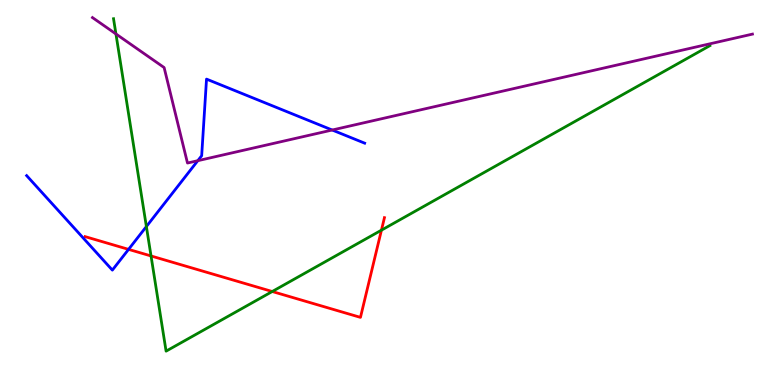[{'lines': ['blue', 'red'], 'intersections': [{'x': 1.66, 'y': 3.52}]}, {'lines': ['green', 'red'], 'intersections': [{'x': 1.95, 'y': 3.35}, {'x': 3.51, 'y': 2.43}, {'x': 4.92, 'y': 4.02}]}, {'lines': ['purple', 'red'], 'intersections': []}, {'lines': ['blue', 'green'], 'intersections': [{'x': 1.89, 'y': 4.12}]}, {'lines': ['blue', 'purple'], 'intersections': [{'x': 2.55, 'y': 5.83}, {'x': 4.29, 'y': 6.62}]}, {'lines': ['green', 'purple'], 'intersections': [{'x': 1.5, 'y': 9.12}]}]